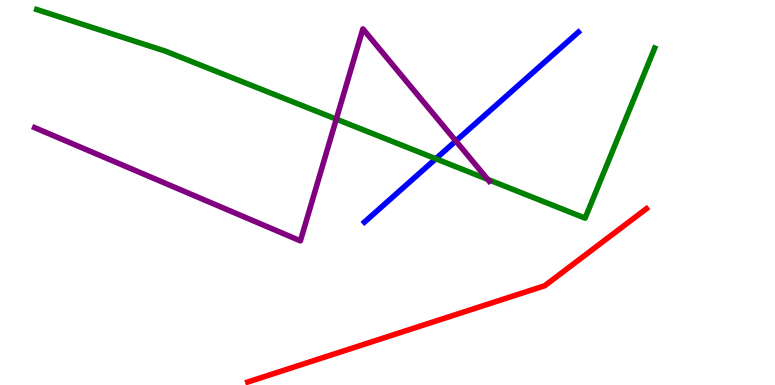[{'lines': ['blue', 'red'], 'intersections': []}, {'lines': ['green', 'red'], 'intersections': []}, {'lines': ['purple', 'red'], 'intersections': []}, {'lines': ['blue', 'green'], 'intersections': [{'x': 5.62, 'y': 5.88}]}, {'lines': ['blue', 'purple'], 'intersections': [{'x': 5.88, 'y': 6.34}]}, {'lines': ['green', 'purple'], 'intersections': [{'x': 4.34, 'y': 6.91}, {'x': 6.29, 'y': 5.34}]}]